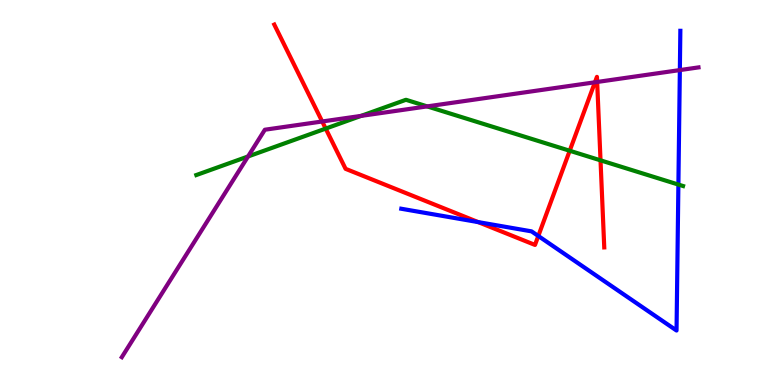[{'lines': ['blue', 'red'], 'intersections': [{'x': 6.17, 'y': 4.23}, {'x': 6.95, 'y': 3.87}]}, {'lines': ['green', 'red'], 'intersections': [{'x': 4.2, 'y': 6.66}, {'x': 7.35, 'y': 6.08}, {'x': 7.75, 'y': 5.84}]}, {'lines': ['purple', 'red'], 'intersections': [{'x': 4.16, 'y': 6.84}, {'x': 7.68, 'y': 7.86}, {'x': 7.71, 'y': 7.87}]}, {'lines': ['blue', 'green'], 'intersections': [{'x': 8.75, 'y': 5.21}]}, {'lines': ['blue', 'purple'], 'intersections': [{'x': 8.77, 'y': 8.18}]}, {'lines': ['green', 'purple'], 'intersections': [{'x': 3.2, 'y': 5.94}, {'x': 4.66, 'y': 6.99}, {'x': 5.51, 'y': 7.24}]}]